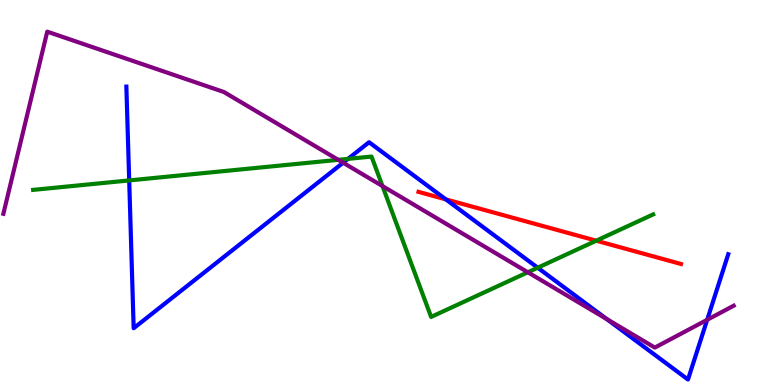[{'lines': ['blue', 'red'], 'intersections': [{'x': 5.75, 'y': 4.82}]}, {'lines': ['green', 'red'], 'intersections': [{'x': 7.69, 'y': 3.75}]}, {'lines': ['purple', 'red'], 'intersections': []}, {'lines': ['blue', 'green'], 'intersections': [{'x': 1.67, 'y': 5.31}, {'x': 4.49, 'y': 5.87}, {'x': 6.94, 'y': 3.05}]}, {'lines': ['blue', 'purple'], 'intersections': [{'x': 4.43, 'y': 5.77}, {'x': 7.83, 'y': 1.71}, {'x': 9.12, 'y': 1.69}]}, {'lines': ['green', 'purple'], 'intersections': [{'x': 4.36, 'y': 5.85}, {'x': 4.94, 'y': 5.17}, {'x': 6.81, 'y': 2.93}]}]